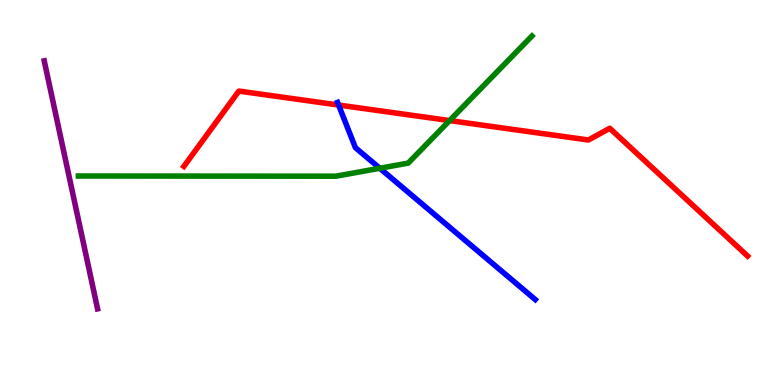[{'lines': ['blue', 'red'], 'intersections': [{'x': 4.37, 'y': 7.27}]}, {'lines': ['green', 'red'], 'intersections': [{'x': 5.8, 'y': 6.87}]}, {'lines': ['purple', 'red'], 'intersections': []}, {'lines': ['blue', 'green'], 'intersections': [{'x': 4.9, 'y': 5.63}]}, {'lines': ['blue', 'purple'], 'intersections': []}, {'lines': ['green', 'purple'], 'intersections': []}]